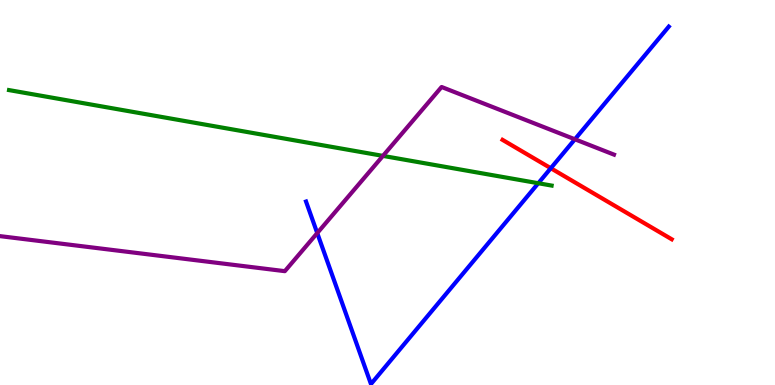[{'lines': ['blue', 'red'], 'intersections': [{'x': 7.11, 'y': 5.63}]}, {'lines': ['green', 'red'], 'intersections': []}, {'lines': ['purple', 'red'], 'intersections': []}, {'lines': ['blue', 'green'], 'intersections': [{'x': 6.95, 'y': 5.24}]}, {'lines': ['blue', 'purple'], 'intersections': [{'x': 4.09, 'y': 3.95}, {'x': 7.42, 'y': 6.38}]}, {'lines': ['green', 'purple'], 'intersections': [{'x': 4.94, 'y': 5.95}]}]